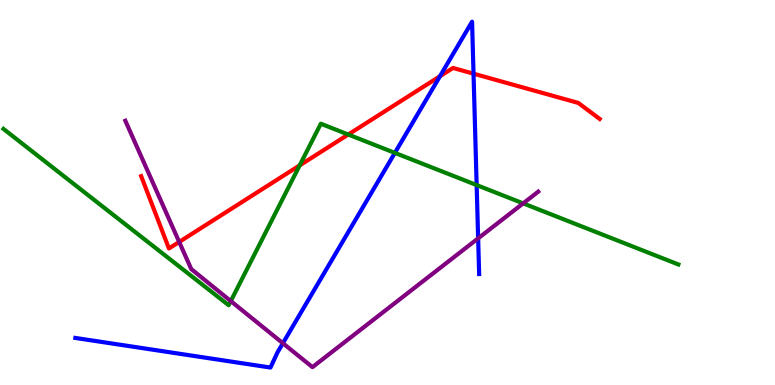[{'lines': ['blue', 'red'], 'intersections': [{'x': 5.68, 'y': 8.02}, {'x': 6.11, 'y': 8.09}]}, {'lines': ['green', 'red'], 'intersections': [{'x': 3.87, 'y': 5.7}, {'x': 4.49, 'y': 6.51}]}, {'lines': ['purple', 'red'], 'intersections': [{'x': 2.31, 'y': 3.72}]}, {'lines': ['blue', 'green'], 'intersections': [{'x': 5.1, 'y': 6.03}, {'x': 6.15, 'y': 5.19}]}, {'lines': ['blue', 'purple'], 'intersections': [{'x': 3.65, 'y': 1.09}, {'x': 6.17, 'y': 3.81}]}, {'lines': ['green', 'purple'], 'intersections': [{'x': 2.98, 'y': 2.18}, {'x': 6.75, 'y': 4.72}]}]